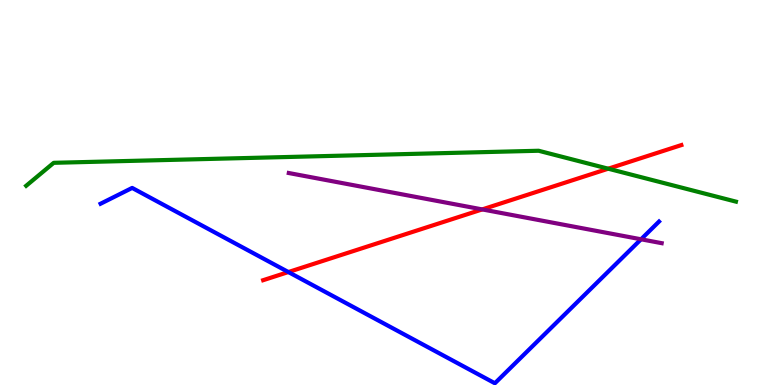[{'lines': ['blue', 'red'], 'intersections': [{'x': 3.72, 'y': 2.93}]}, {'lines': ['green', 'red'], 'intersections': [{'x': 7.85, 'y': 5.62}]}, {'lines': ['purple', 'red'], 'intersections': [{'x': 6.22, 'y': 4.56}]}, {'lines': ['blue', 'green'], 'intersections': []}, {'lines': ['blue', 'purple'], 'intersections': [{'x': 8.27, 'y': 3.78}]}, {'lines': ['green', 'purple'], 'intersections': []}]